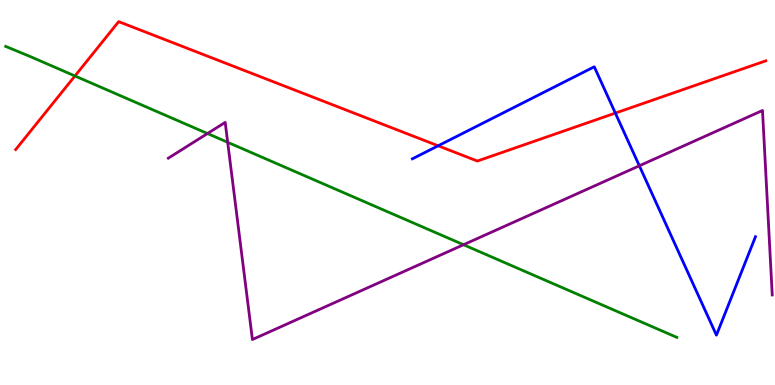[{'lines': ['blue', 'red'], 'intersections': [{'x': 5.65, 'y': 6.21}, {'x': 7.94, 'y': 7.06}]}, {'lines': ['green', 'red'], 'intersections': [{'x': 0.967, 'y': 8.03}]}, {'lines': ['purple', 'red'], 'intersections': []}, {'lines': ['blue', 'green'], 'intersections': []}, {'lines': ['blue', 'purple'], 'intersections': [{'x': 8.25, 'y': 5.69}]}, {'lines': ['green', 'purple'], 'intersections': [{'x': 2.68, 'y': 6.53}, {'x': 2.94, 'y': 6.3}, {'x': 5.98, 'y': 3.64}]}]